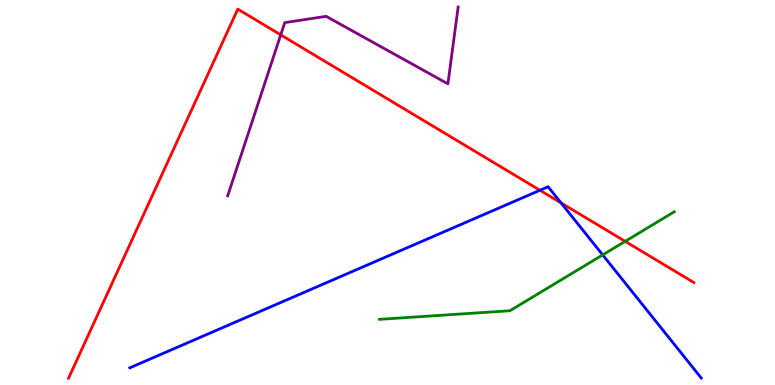[{'lines': ['blue', 'red'], 'intersections': [{'x': 6.97, 'y': 5.06}, {'x': 7.24, 'y': 4.73}]}, {'lines': ['green', 'red'], 'intersections': [{'x': 8.07, 'y': 3.73}]}, {'lines': ['purple', 'red'], 'intersections': [{'x': 3.62, 'y': 9.09}]}, {'lines': ['blue', 'green'], 'intersections': [{'x': 7.78, 'y': 3.38}]}, {'lines': ['blue', 'purple'], 'intersections': []}, {'lines': ['green', 'purple'], 'intersections': []}]